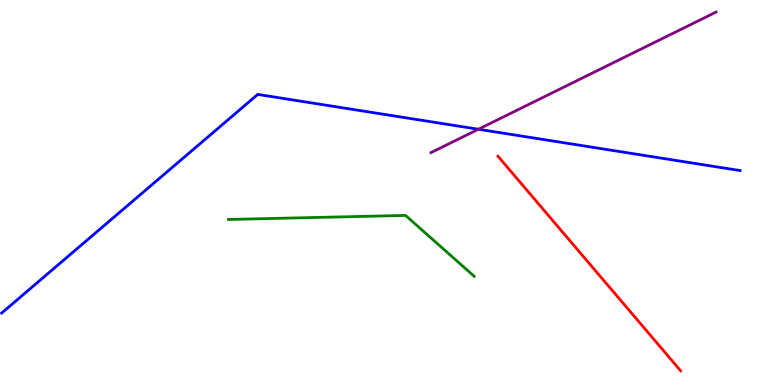[{'lines': ['blue', 'red'], 'intersections': []}, {'lines': ['green', 'red'], 'intersections': []}, {'lines': ['purple', 'red'], 'intersections': []}, {'lines': ['blue', 'green'], 'intersections': []}, {'lines': ['blue', 'purple'], 'intersections': [{'x': 6.17, 'y': 6.64}]}, {'lines': ['green', 'purple'], 'intersections': []}]